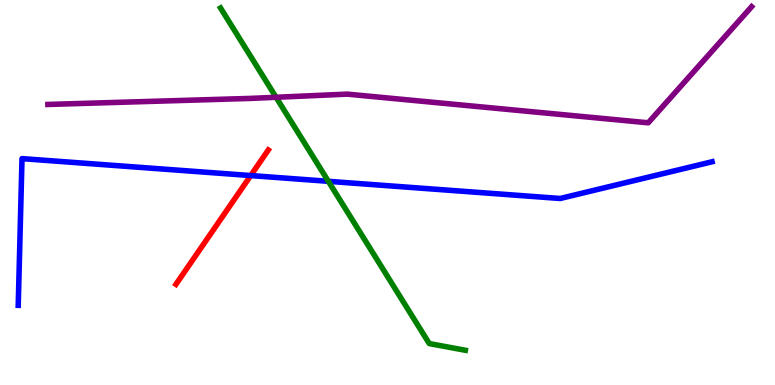[{'lines': ['blue', 'red'], 'intersections': [{'x': 3.24, 'y': 5.44}]}, {'lines': ['green', 'red'], 'intersections': []}, {'lines': ['purple', 'red'], 'intersections': []}, {'lines': ['blue', 'green'], 'intersections': [{'x': 4.24, 'y': 5.29}]}, {'lines': ['blue', 'purple'], 'intersections': []}, {'lines': ['green', 'purple'], 'intersections': [{'x': 3.56, 'y': 7.47}]}]